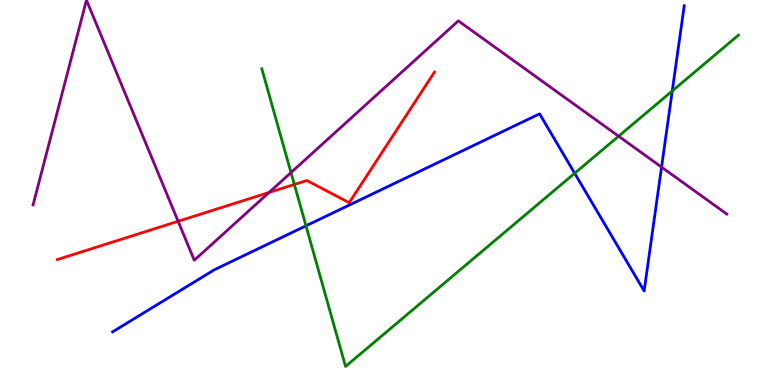[{'lines': ['blue', 'red'], 'intersections': []}, {'lines': ['green', 'red'], 'intersections': [{'x': 3.8, 'y': 5.21}]}, {'lines': ['purple', 'red'], 'intersections': [{'x': 2.3, 'y': 4.25}, {'x': 3.47, 'y': 5.0}]}, {'lines': ['blue', 'green'], 'intersections': [{'x': 3.95, 'y': 4.13}, {'x': 7.41, 'y': 5.5}, {'x': 8.67, 'y': 7.64}]}, {'lines': ['blue', 'purple'], 'intersections': [{'x': 8.54, 'y': 5.66}]}, {'lines': ['green', 'purple'], 'intersections': [{'x': 3.75, 'y': 5.52}, {'x': 7.98, 'y': 6.46}]}]